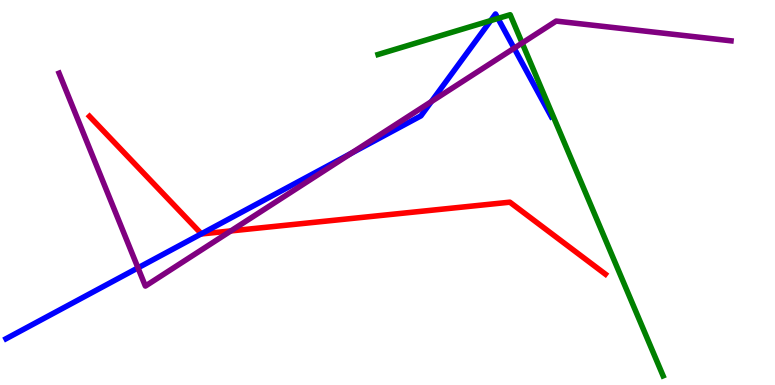[{'lines': ['blue', 'red'], 'intersections': [{'x': 2.6, 'y': 3.93}]}, {'lines': ['green', 'red'], 'intersections': []}, {'lines': ['purple', 'red'], 'intersections': [{'x': 2.98, 'y': 4.0}]}, {'lines': ['blue', 'green'], 'intersections': [{'x': 6.33, 'y': 9.47}, {'x': 6.43, 'y': 9.52}]}, {'lines': ['blue', 'purple'], 'intersections': [{'x': 1.78, 'y': 3.04}, {'x': 4.53, 'y': 6.01}, {'x': 5.57, 'y': 7.36}, {'x': 6.63, 'y': 8.75}]}, {'lines': ['green', 'purple'], 'intersections': [{'x': 6.74, 'y': 8.88}]}]